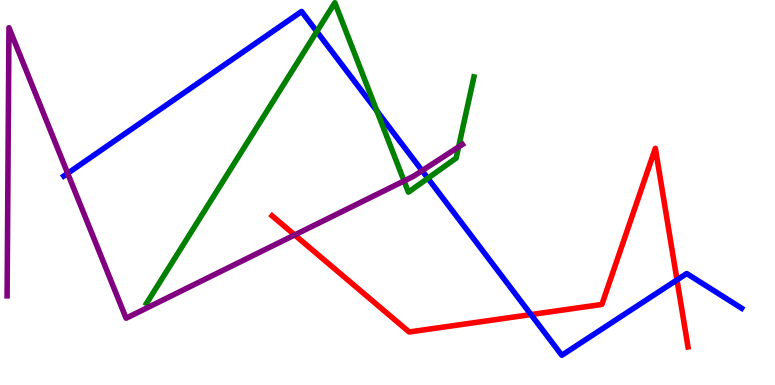[{'lines': ['blue', 'red'], 'intersections': [{'x': 6.85, 'y': 1.83}, {'x': 8.74, 'y': 2.73}]}, {'lines': ['green', 'red'], 'intersections': []}, {'lines': ['purple', 'red'], 'intersections': [{'x': 3.8, 'y': 3.9}]}, {'lines': ['blue', 'green'], 'intersections': [{'x': 4.09, 'y': 9.18}, {'x': 4.86, 'y': 7.12}, {'x': 5.52, 'y': 5.37}]}, {'lines': ['blue', 'purple'], 'intersections': [{'x': 0.873, 'y': 5.5}, {'x': 5.45, 'y': 5.57}]}, {'lines': ['green', 'purple'], 'intersections': [{'x': 5.21, 'y': 5.3}, {'x': 5.92, 'y': 6.18}]}]